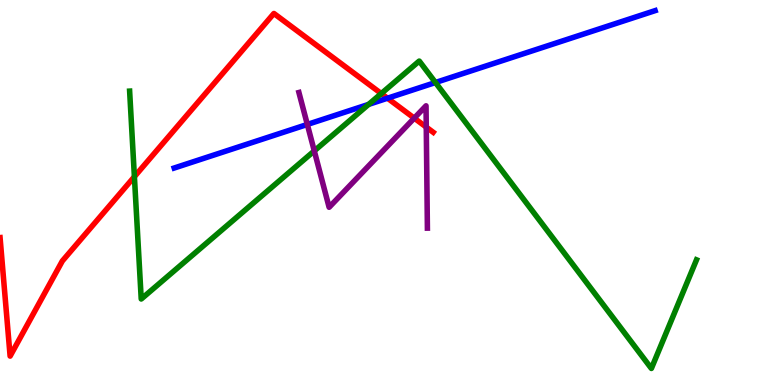[{'lines': ['blue', 'red'], 'intersections': [{'x': 5.0, 'y': 7.45}]}, {'lines': ['green', 'red'], 'intersections': [{'x': 1.73, 'y': 5.41}, {'x': 4.92, 'y': 7.57}]}, {'lines': ['purple', 'red'], 'intersections': [{'x': 5.35, 'y': 6.93}, {'x': 5.5, 'y': 6.7}]}, {'lines': ['blue', 'green'], 'intersections': [{'x': 4.76, 'y': 7.29}, {'x': 5.62, 'y': 7.86}]}, {'lines': ['blue', 'purple'], 'intersections': [{'x': 3.97, 'y': 6.77}]}, {'lines': ['green', 'purple'], 'intersections': [{'x': 4.06, 'y': 6.08}]}]